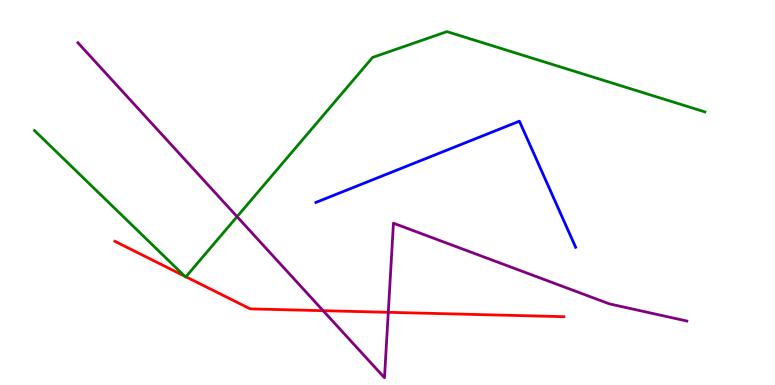[{'lines': ['blue', 'red'], 'intersections': []}, {'lines': ['green', 'red'], 'intersections': [{'x': 2.38, 'y': 2.83}, {'x': 2.4, 'y': 2.81}]}, {'lines': ['purple', 'red'], 'intersections': [{'x': 4.17, 'y': 1.93}, {'x': 5.01, 'y': 1.89}]}, {'lines': ['blue', 'green'], 'intersections': []}, {'lines': ['blue', 'purple'], 'intersections': []}, {'lines': ['green', 'purple'], 'intersections': [{'x': 3.06, 'y': 4.37}]}]